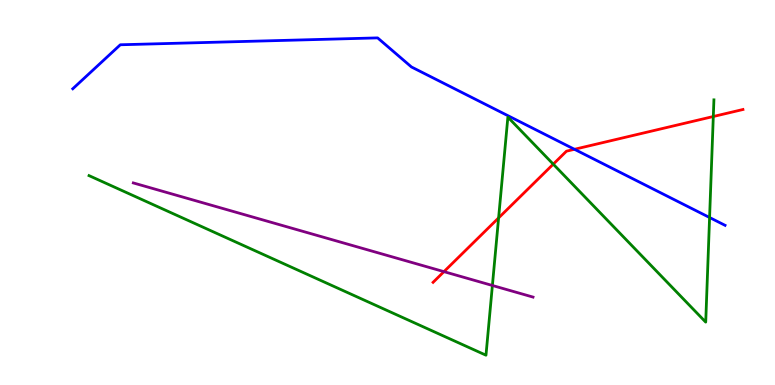[{'lines': ['blue', 'red'], 'intersections': [{'x': 7.41, 'y': 6.12}]}, {'lines': ['green', 'red'], 'intersections': [{'x': 6.43, 'y': 4.34}, {'x': 7.14, 'y': 5.74}, {'x': 9.2, 'y': 6.97}]}, {'lines': ['purple', 'red'], 'intersections': [{'x': 5.73, 'y': 2.94}]}, {'lines': ['blue', 'green'], 'intersections': [{'x': 9.16, 'y': 4.35}]}, {'lines': ['blue', 'purple'], 'intersections': []}, {'lines': ['green', 'purple'], 'intersections': [{'x': 6.35, 'y': 2.58}]}]